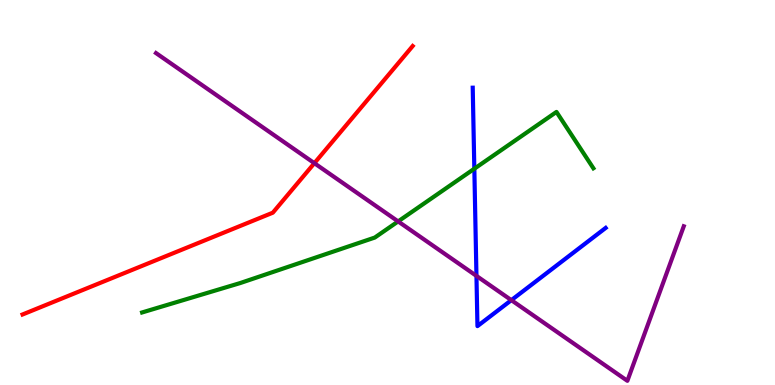[{'lines': ['blue', 'red'], 'intersections': []}, {'lines': ['green', 'red'], 'intersections': []}, {'lines': ['purple', 'red'], 'intersections': [{'x': 4.06, 'y': 5.76}]}, {'lines': ['blue', 'green'], 'intersections': [{'x': 6.12, 'y': 5.62}]}, {'lines': ['blue', 'purple'], 'intersections': [{'x': 6.15, 'y': 2.83}, {'x': 6.6, 'y': 2.2}]}, {'lines': ['green', 'purple'], 'intersections': [{'x': 5.14, 'y': 4.25}]}]